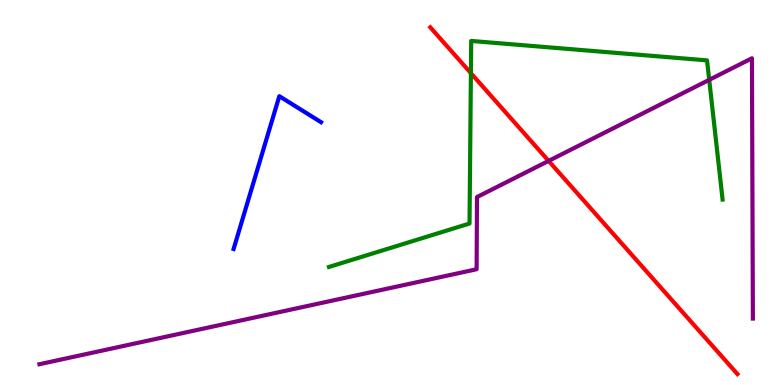[{'lines': ['blue', 'red'], 'intersections': []}, {'lines': ['green', 'red'], 'intersections': [{'x': 6.08, 'y': 8.1}]}, {'lines': ['purple', 'red'], 'intersections': [{'x': 7.08, 'y': 5.82}]}, {'lines': ['blue', 'green'], 'intersections': []}, {'lines': ['blue', 'purple'], 'intersections': []}, {'lines': ['green', 'purple'], 'intersections': [{'x': 9.15, 'y': 7.93}]}]